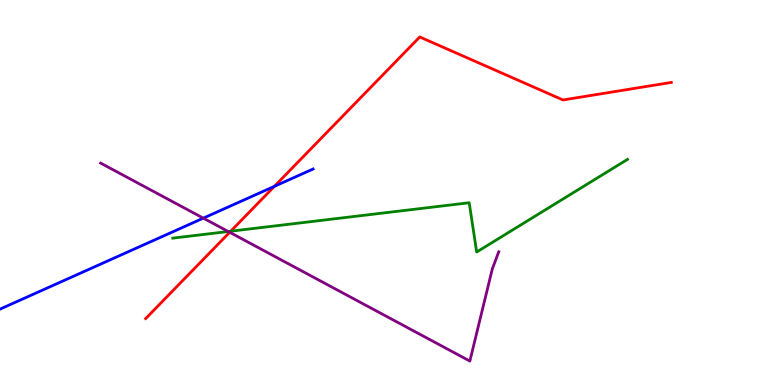[{'lines': ['blue', 'red'], 'intersections': [{'x': 3.54, 'y': 5.16}]}, {'lines': ['green', 'red'], 'intersections': [{'x': 2.98, 'y': 3.99}]}, {'lines': ['purple', 'red'], 'intersections': [{'x': 2.96, 'y': 3.97}]}, {'lines': ['blue', 'green'], 'intersections': []}, {'lines': ['blue', 'purple'], 'intersections': [{'x': 2.62, 'y': 4.33}]}, {'lines': ['green', 'purple'], 'intersections': [{'x': 2.94, 'y': 3.99}]}]